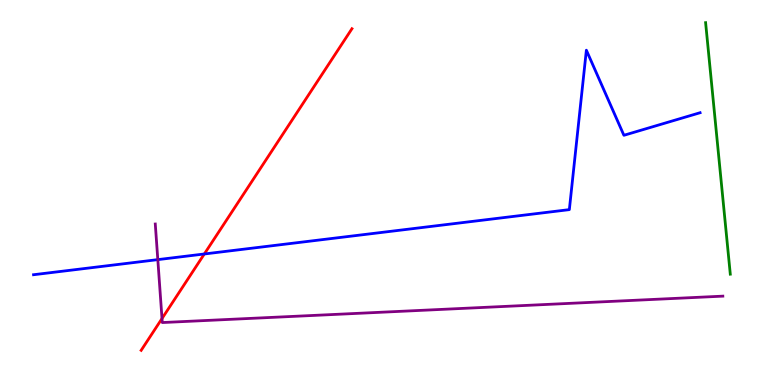[{'lines': ['blue', 'red'], 'intersections': [{'x': 2.64, 'y': 3.4}]}, {'lines': ['green', 'red'], 'intersections': []}, {'lines': ['purple', 'red'], 'intersections': [{'x': 2.09, 'y': 1.73}]}, {'lines': ['blue', 'green'], 'intersections': []}, {'lines': ['blue', 'purple'], 'intersections': [{'x': 2.04, 'y': 3.26}]}, {'lines': ['green', 'purple'], 'intersections': []}]